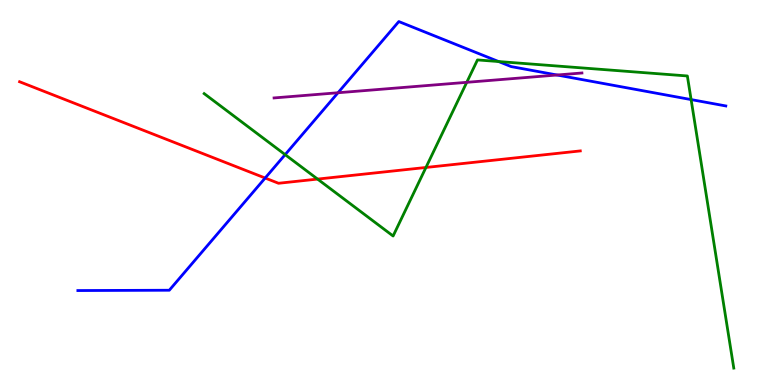[{'lines': ['blue', 'red'], 'intersections': [{'x': 3.42, 'y': 5.38}]}, {'lines': ['green', 'red'], 'intersections': [{'x': 4.1, 'y': 5.35}, {'x': 5.5, 'y': 5.65}]}, {'lines': ['purple', 'red'], 'intersections': []}, {'lines': ['blue', 'green'], 'intersections': [{'x': 3.68, 'y': 5.98}, {'x': 6.43, 'y': 8.4}, {'x': 8.92, 'y': 7.41}]}, {'lines': ['blue', 'purple'], 'intersections': [{'x': 4.36, 'y': 7.59}, {'x': 7.19, 'y': 8.05}]}, {'lines': ['green', 'purple'], 'intersections': [{'x': 6.02, 'y': 7.86}]}]